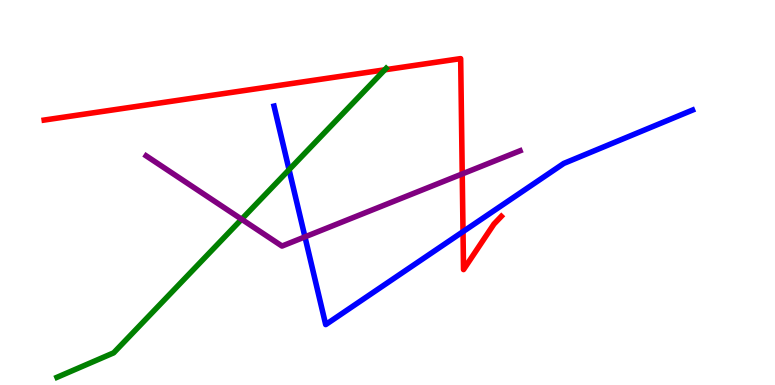[{'lines': ['blue', 'red'], 'intersections': [{'x': 5.97, 'y': 3.98}]}, {'lines': ['green', 'red'], 'intersections': [{'x': 4.96, 'y': 8.19}]}, {'lines': ['purple', 'red'], 'intersections': [{'x': 5.96, 'y': 5.48}]}, {'lines': ['blue', 'green'], 'intersections': [{'x': 3.73, 'y': 5.59}]}, {'lines': ['blue', 'purple'], 'intersections': [{'x': 3.93, 'y': 3.85}]}, {'lines': ['green', 'purple'], 'intersections': [{'x': 3.12, 'y': 4.31}]}]